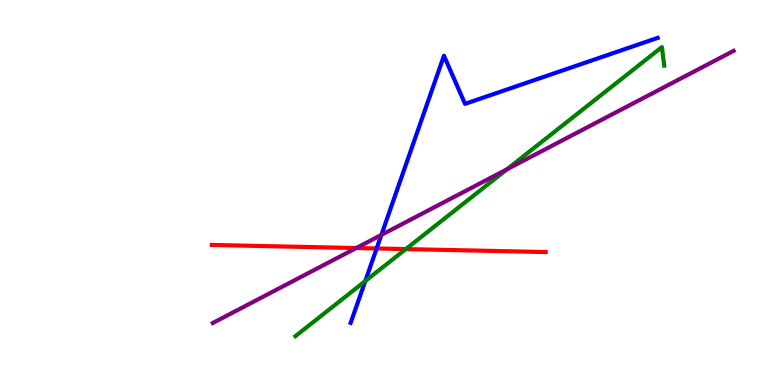[{'lines': ['blue', 'red'], 'intersections': [{'x': 4.86, 'y': 3.55}]}, {'lines': ['green', 'red'], 'intersections': [{'x': 5.24, 'y': 3.53}]}, {'lines': ['purple', 'red'], 'intersections': [{'x': 4.6, 'y': 3.56}]}, {'lines': ['blue', 'green'], 'intersections': [{'x': 4.71, 'y': 2.7}]}, {'lines': ['blue', 'purple'], 'intersections': [{'x': 4.92, 'y': 3.9}]}, {'lines': ['green', 'purple'], 'intersections': [{'x': 6.54, 'y': 5.6}]}]